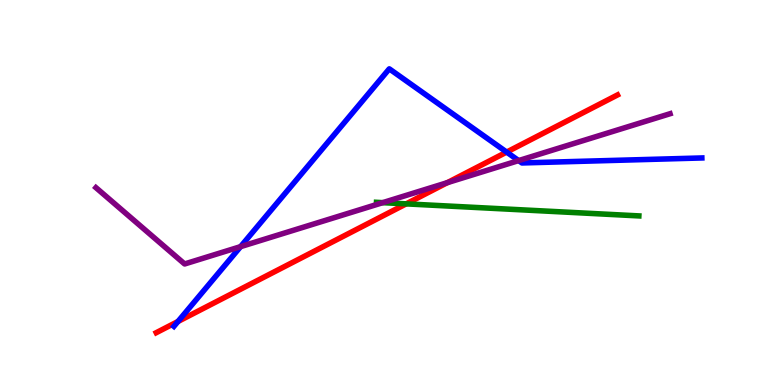[{'lines': ['blue', 'red'], 'intersections': [{'x': 2.3, 'y': 1.65}, {'x': 6.54, 'y': 6.05}]}, {'lines': ['green', 'red'], 'intersections': [{'x': 5.24, 'y': 4.7}]}, {'lines': ['purple', 'red'], 'intersections': [{'x': 5.77, 'y': 5.26}]}, {'lines': ['blue', 'green'], 'intersections': []}, {'lines': ['blue', 'purple'], 'intersections': [{'x': 3.1, 'y': 3.59}, {'x': 6.69, 'y': 5.83}]}, {'lines': ['green', 'purple'], 'intersections': [{'x': 4.94, 'y': 4.74}]}]